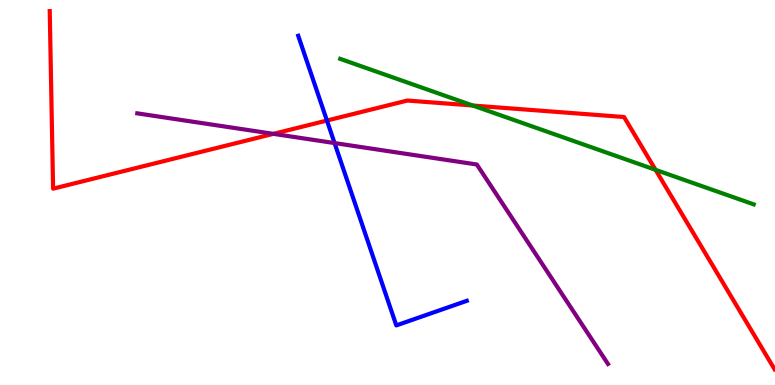[{'lines': ['blue', 'red'], 'intersections': [{'x': 4.22, 'y': 6.87}]}, {'lines': ['green', 'red'], 'intersections': [{'x': 6.1, 'y': 7.26}, {'x': 8.46, 'y': 5.59}]}, {'lines': ['purple', 'red'], 'intersections': [{'x': 3.53, 'y': 6.52}]}, {'lines': ['blue', 'green'], 'intersections': []}, {'lines': ['blue', 'purple'], 'intersections': [{'x': 4.32, 'y': 6.28}]}, {'lines': ['green', 'purple'], 'intersections': []}]